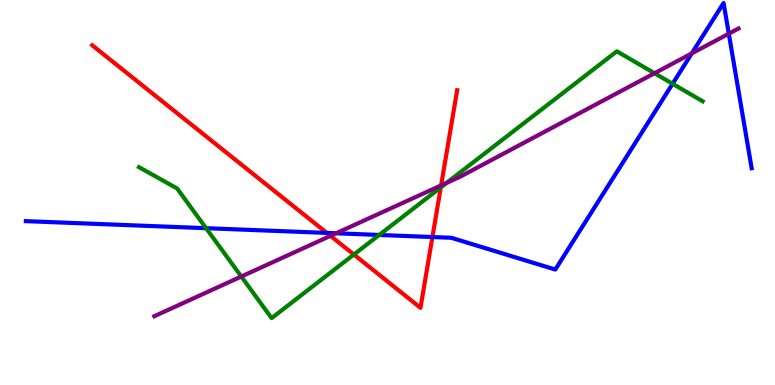[{'lines': ['blue', 'red'], 'intersections': [{'x': 4.22, 'y': 3.95}, {'x': 5.58, 'y': 3.84}]}, {'lines': ['green', 'red'], 'intersections': [{'x': 4.57, 'y': 3.39}, {'x': 5.69, 'y': 5.13}]}, {'lines': ['purple', 'red'], 'intersections': [{'x': 4.26, 'y': 3.87}, {'x': 5.69, 'y': 5.18}]}, {'lines': ['blue', 'green'], 'intersections': [{'x': 2.66, 'y': 4.07}, {'x': 4.89, 'y': 3.9}, {'x': 8.68, 'y': 7.82}]}, {'lines': ['blue', 'purple'], 'intersections': [{'x': 4.34, 'y': 3.94}, {'x': 8.93, 'y': 8.61}, {'x': 9.4, 'y': 9.13}]}, {'lines': ['green', 'purple'], 'intersections': [{'x': 3.11, 'y': 2.82}, {'x': 5.76, 'y': 5.25}, {'x': 8.45, 'y': 8.1}]}]